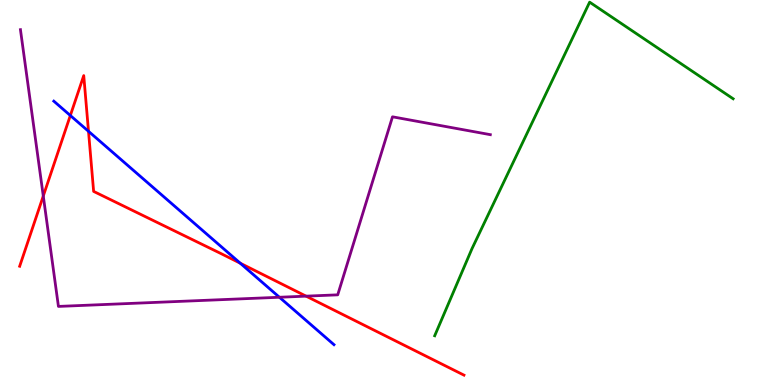[{'lines': ['blue', 'red'], 'intersections': [{'x': 0.908, 'y': 7.0}, {'x': 1.14, 'y': 6.59}, {'x': 3.1, 'y': 3.16}]}, {'lines': ['green', 'red'], 'intersections': []}, {'lines': ['purple', 'red'], 'intersections': [{'x': 0.558, 'y': 4.91}, {'x': 3.95, 'y': 2.31}]}, {'lines': ['blue', 'green'], 'intersections': []}, {'lines': ['blue', 'purple'], 'intersections': [{'x': 3.61, 'y': 2.28}]}, {'lines': ['green', 'purple'], 'intersections': []}]